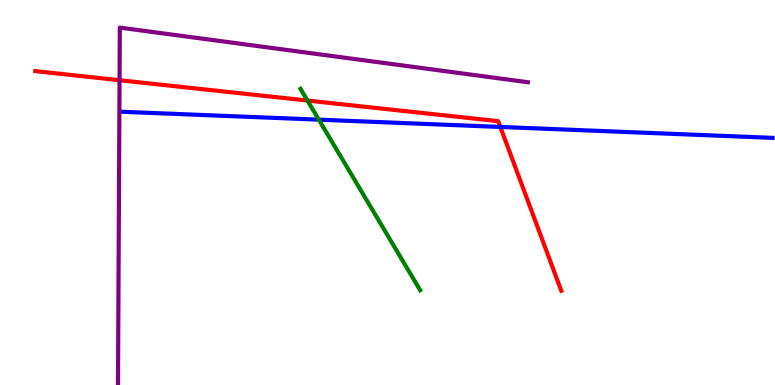[{'lines': ['blue', 'red'], 'intersections': [{'x': 6.46, 'y': 6.7}]}, {'lines': ['green', 'red'], 'intersections': [{'x': 3.97, 'y': 7.39}]}, {'lines': ['purple', 'red'], 'intersections': [{'x': 1.54, 'y': 7.92}]}, {'lines': ['blue', 'green'], 'intersections': [{'x': 4.11, 'y': 6.89}]}, {'lines': ['blue', 'purple'], 'intersections': []}, {'lines': ['green', 'purple'], 'intersections': []}]